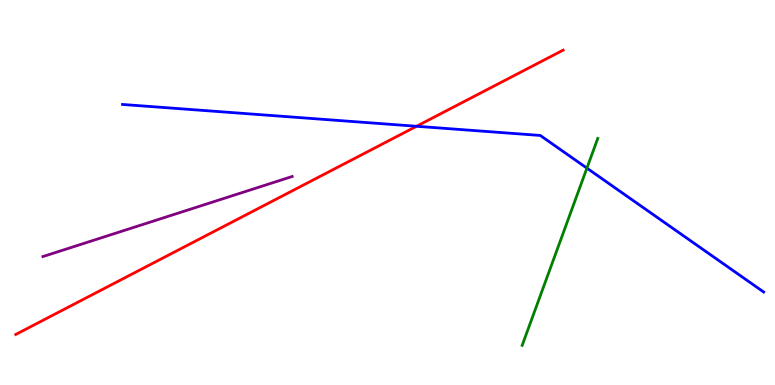[{'lines': ['blue', 'red'], 'intersections': [{'x': 5.37, 'y': 6.72}]}, {'lines': ['green', 'red'], 'intersections': []}, {'lines': ['purple', 'red'], 'intersections': []}, {'lines': ['blue', 'green'], 'intersections': [{'x': 7.57, 'y': 5.63}]}, {'lines': ['blue', 'purple'], 'intersections': []}, {'lines': ['green', 'purple'], 'intersections': []}]